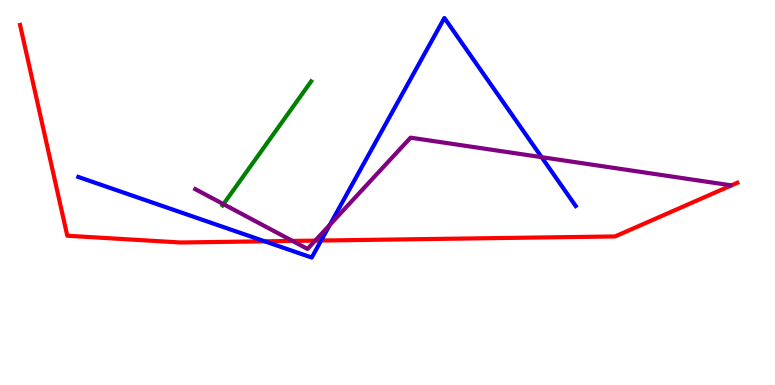[{'lines': ['blue', 'red'], 'intersections': [{'x': 3.42, 'y': 3.73}, {'x': 4.14, 'y': 3.75}]}, {'lines': ['green', 'red'], 'intersections': []}, {'lines': ['purple', 'red'], 'intersections': [{'x': 3.77, 'y': 3.74}, {'x': 4.07, 'y': 3.75}]}, {'lines': ['blue', 'green'], 'intersections': []}, {'lines': ['blue', 'purple'], 'intersections': [{'x': 4.26, 'y': 4.16}, {'x': 6.99, 'y': 5.92}]}, {'lines': ['green', 'purple'], 'intersections': [{'x': 2.88, 'y': 4.7}]}]